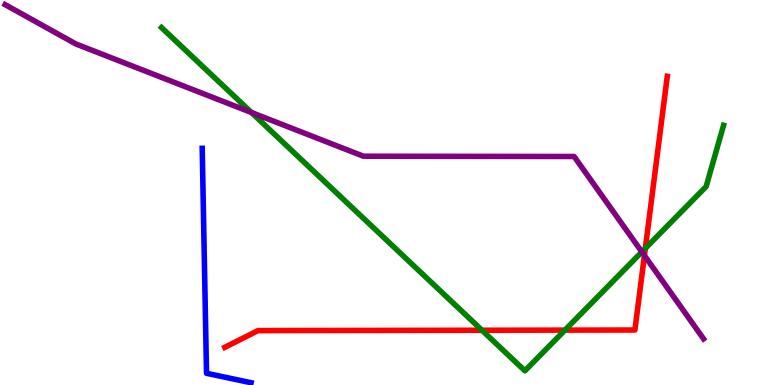[{'lines': ['blue', 'red'], 'intersections': []}, {'lines': ['green', 'red'], 'intersections': [{'x': 6.22, 'y': 1.42}, {'x': 7.29, 'y': 1.43}, {'x': 8.33, 'y': 3.55}]}, {'lines': ['purple', 'red'], 'intersections': [{'x': 8.32, 'y': 3.36}]}, {'lines': ['blue', 'green'], 'intersections': []}, {'lines': ['blue', 'purple'], 'intersections': []}, {'lines': ['green', 'purple'], 'intersections': [{'x': 3.24, 'y': 7.08}, {'x': 8.28, 'y': 3.46}]}]